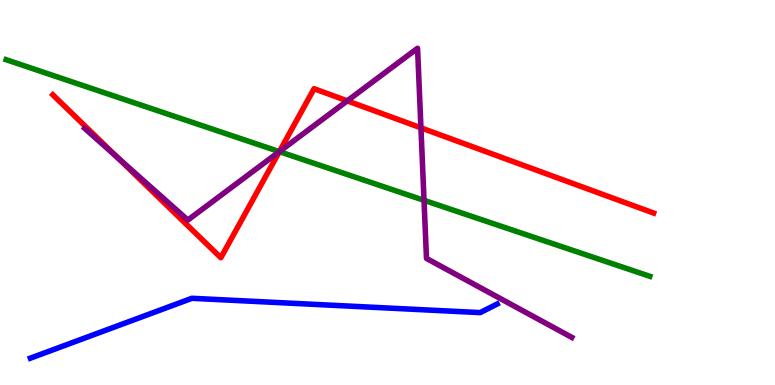[{'lines': ['blue', 'red'], 'intersections': []}, {'lines': ['green', 'red'], 'intersections': [{'x': 3.6, 'y': 6.06}]}, {'lines': ['purple', 'red'], 'intersections': [{'x': 1.52, 'y': 5.91}, {'x': 3.6, 'y': 6.06}, {'x': 4.48, 'y': 7.38}, {'x': 5.43, 'y': 6.68}]}, {'lines': ['blue', 'green'], 'intersections': []}, {'lines': ['blue', 'purple'], 'intersections': []}, {'lines': ['green', 'purple'], 'intersections': [{'x': 3.6, 'y': 6.06}, {'x': 5.47, 'y': 4.8}]}]